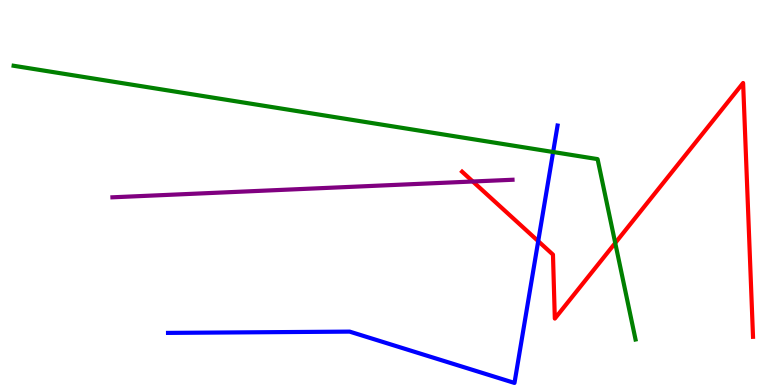[{'lines': ['blue', 'red'], 'intersections': [{'x': 6.94, 'y': 3.74}]}, {'lines': ['green', 'red'], 'intersections': [{'x': 7.94, 'y': 3.69}]}, {'lines': ['purple', 'red'], 'intersections': [{'x': 6.1, 'y': 5.29}]}, {'lines': ['blue', 'green'], 'intersections': [{'x': 7.14, 'y': 6.05}]}, {'lines': ['blue', 'purple'], 'intersections': []}, {'lines': ['green', 'purple'], 'intersections': []}]